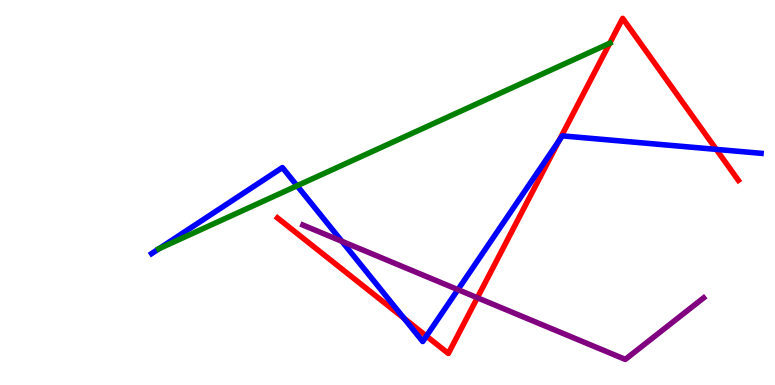[{'lines': ['blue', 'red'], 'intersections': [{'x': 5.21, 'y': 1.73}, {'x': 5.5, 'y': 1.27}, {'x': 7.21, 'y': 6.34}, {'x': 9.24, 'y': 6.12}]}, {'lines': ['green', 'red'], 'intersections': [{'x': 7.87, 'y': 8.88}]}, {'lines': ['purple', 'red'], 'intersections': [{'x': 6.16, 'y': 2.27}]}, {'lines': ['blue', 'green'], 'intersections': [{'x': 2.05, 'y': 3.54}, {'x': 3.83, 'y': 5.17}]}, {'lines': ['blue', 'purple'], 'intersections': [{'x': 4.41, 'y': 3.73}, {'x': 5.91, 'y': 2.48}]}, {'lines': ['green', 'purple'], 'intersections': []}]